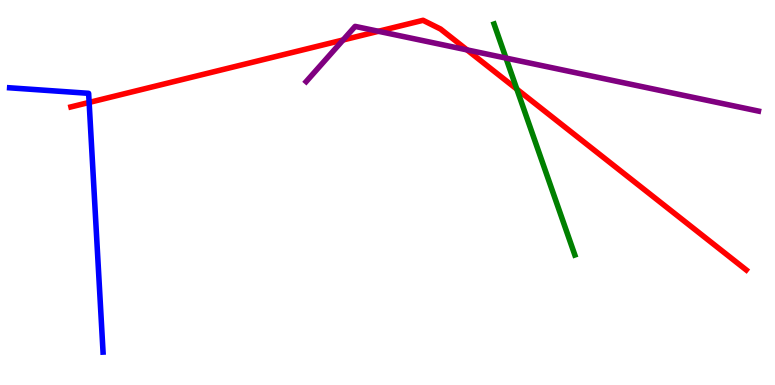[{'lines': ['blue', 'red'], 'intersections': [{'x': 1.15, 'y': 7.34}]}, {'lines': ['green', 'red'], 'intersections': [{'x': 6.67, 'y': 7.68}]}, {'lines': ['purple', 'red'], 'intersections': [{'x': 4.43, 'y': 8.96}, {'x': 4.88, 'y': 9.19}, {'x': 6.03, 'y': 8.7}]}, {'lines': ['blue', 'green'], 'intersections': []}, {'lines': ['blue', 'purple'], 'intersections': []}, {'lines': ['green', 'purple'], 'intersections': [{'x': 6.53, 'y': 8.49}]}]